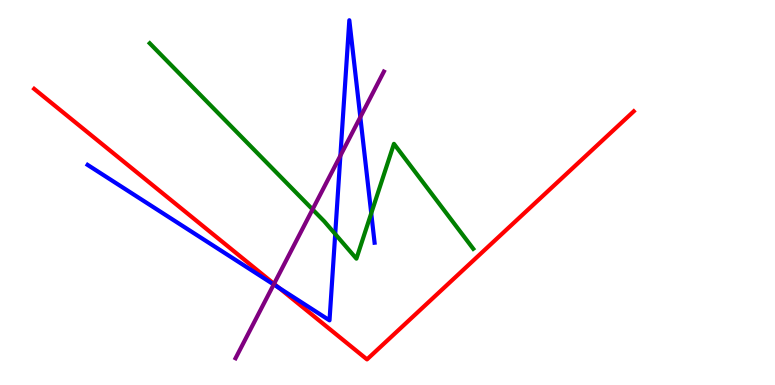[{'lines': ['blue', 'red'], 'intersections': [{'x': 3.6, 'y': 2.52}]}, {'lines': ['green', 'red'], 'intersections': []}, {'lines': ['purple', 'red'], 'intersections': [{'x': 3.54, 'y': 2.63}]}, {'lines': ['blue', 'green'], 'intersections': [{'x': 4.33, 'y': 3.92}, {'x': 4.79, 'y': 4.46}]}, {'lines': ['blue', 'purple'], 'intersections': [{'x': 3.53, 'y': 2.61}, {'x': 4.39, 'y': 5.96}, {'x': 4.65, 'y': 6.96}]}, {'lines': ['green', 'purple'], 'intersections': [{'x': 4.03, 'y': 4.56}]}]